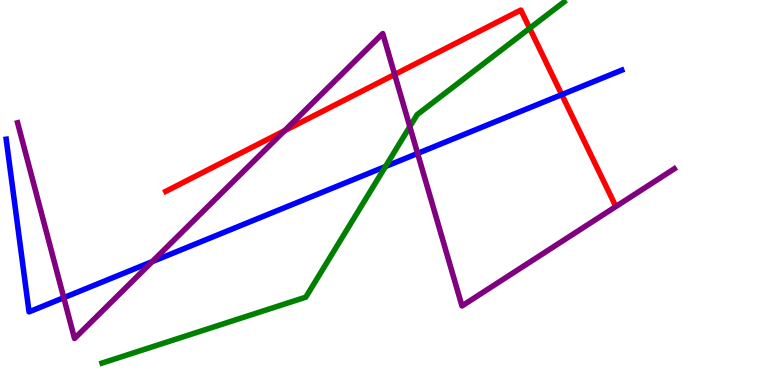[{'lines': ['blue', 'red'], 'intersections': [{'x': 7.25, 'y': 7.54}]}, {'lines': ['green', 'red'], 'intersections': [{'x': 6.83, 'y': 9.26}]}, {'lines': ['purple', 'red'], 'intersections': [{'x': 3.67, 'y': 6.6}, {'x': 5.09, 'y': 8.07}]}, {'lines': ['blue', 'green'], 'intersections': [{'x': 4.97, 'y': 5.68}]}, {'lines': ['blue', 'purple'], 'intersections': [{'x': 0.823, 'y': 2.27}, {'x': 1.96, 'y': 3.2}, {'x': 5.39, 'y': 6.02}]}, {'lines': ['green', 'purple'], 'intersections': [{'x': 5.29, 'y': 6.71}]}]